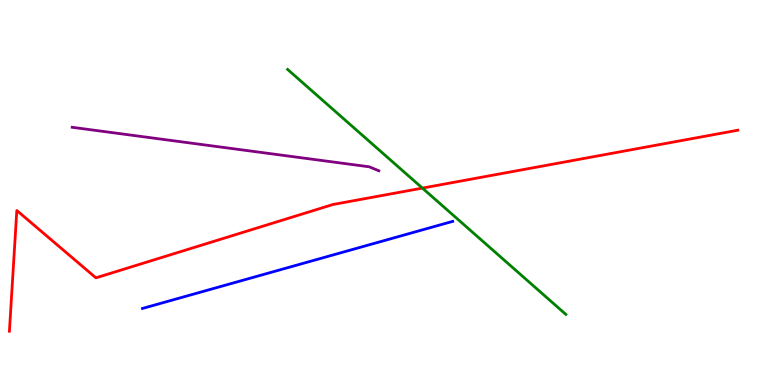[{'lines': ['blue', 'red'], 'intersections': []}, {'lines': ['green', 'red'], 'intersections': [{'x': 5.45, 'y': 5.11}]}, {'lines': ['purple', 'red'], 'intersections': []}, {'lines': ['blue', 'green'], 'intersections': []}, {'lines': ['blue', 'purple'], 'intersections': []}, {'lines': ['green', 'purple'], 'intersections': []}]